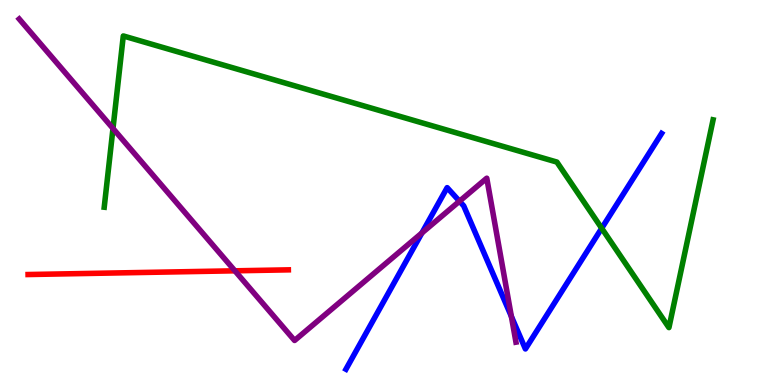[{'lines': ['blue', 'red'], 'intersections': []}, {'lines': ['green', 'red'], 'intersections': []}, {'lines': ['purple', 'red'], 'intersections': [{'x': 3.03, 'y': 2.97}]}, {'lines': ['blue', 'green'], 'intersections': [{'x': 7.76, 'y': 4.07}]}, {'lines': ['blue', 'purple'], 'intersections': [{'x': 5.44, 'y': 3.95}, {'x': 5.93, 'y': 4.77}, {'x': 6.6, 'y': 1.78}]}, {'lines': ['green', 'purple'], 'intersections': [{'x': 1.46, 'y': 6.66}]}]